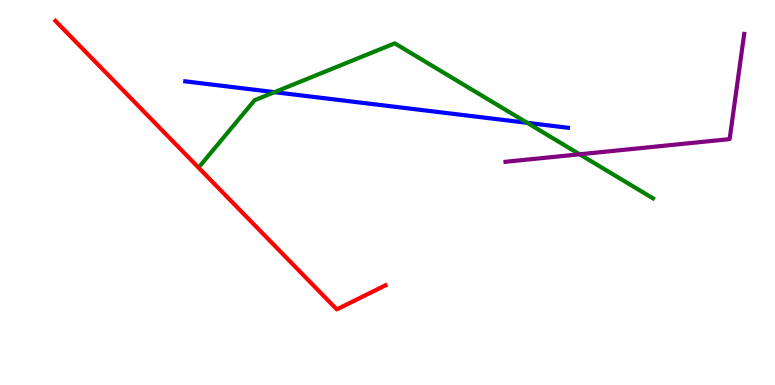[{'lines': ['blue', 'red'], 'intersections': []}, {'lines': ['green', 'red'], 'intersections': []}, {'lines': ['purple', 'red'], 'intersections': []}, {'lines': ['blue', 'green'], 'intersections': [{'x': 3.54, 'y': 7.61}, {'x': 6.8, 'y': 6.81}]}, {'lines': ['blue', 'purple'], 'intersections': []}, {'lines': ['green', 'purple'], 'intersections': [{'x': 7.48, 'y': 5.99}]}]